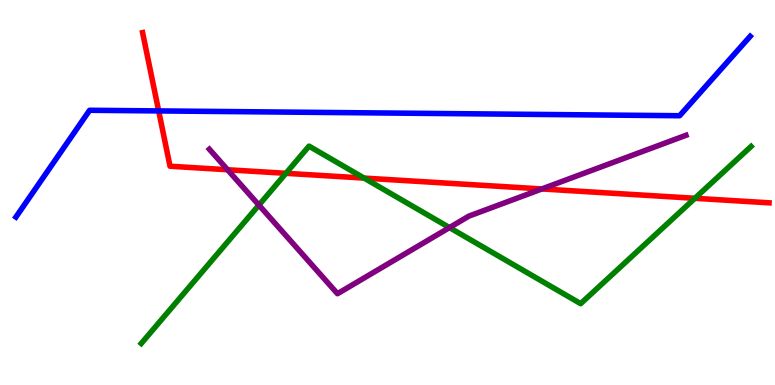[{'lines': ['blue', 'red'], 'intersections': [{'x': 2.05, 'y': 7.12}]}, {'lines': ['green', 'red'], 'intersections': [{'x': 3.69, 'y': 5.5}, {'x': 4.7, 'y': 5.37}, {'x': 8.97, 'y': 4.85}]}, {'lines': ['purple', 'red'], 'intersections': [{'x': 2.94, 'y': 5.59}, {'x': 6.99, 'y': 5.09}]}, {'lines': ['blue', 'green'], 'intersections': []}, {'lines': ['blue', 'purple'], 'intersections': []}, {'lines': ['green', 'purple'], 'intersections': [{'x': 3.34, 'y': 4.67}, {'x': 5.8, 'y': 4.09}]}]